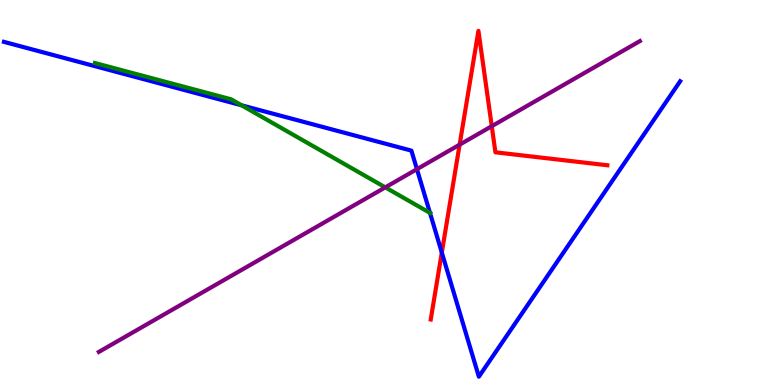[{'lines': ['blue', 'red'], 'intersections': [{'x': 5.7, 'y': 3.44}]}, {'lines': ['green', 'red'], 'intersections': []}, {'lines': ['purple', 'red'], 'intersections': [{'x': 5.93, 'y': 6.24}, {'x': 6.35, 'y': 6.72}]}, {'lines': ['blue', 'green'], 'intersections': [{'x': 3.12, 'y': 7.26}, {'x': 5.55, 'y': 4.47}]}, {'lines': ['blue', 'purple'], 'intersections': [{'x': 5.38, 'y': 5.61}]}, {'lines': ['green', 'purple'], 'intersections': [{'x': 4.97, 'y': 5.13}]}]